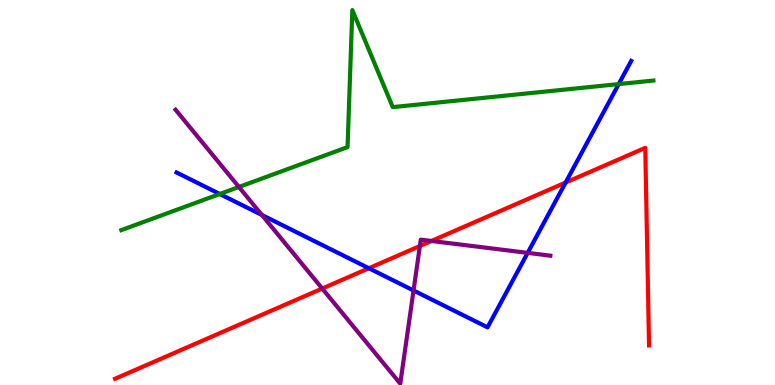[{'lines': ['blue', 'red'], 'intersections': [{'x': 4.76, 'y': 3.03}, {'x': 7.3, 'y': 5.26}]}, {'lines': ['green', 'red'], 'intersections': []}, {'lines': ['purple', 'red'], 'intersections': [{'x': 4.16, 'y': 2.51}, {'x': 5.42, 'y': 3.61}, {'x': 5.57, 'y': 3.74}]}, {'lines': ['blue', 'green'], 'intersections': [{'x': 2.84, 'y': 4.96}, {'x': 7.98, 'y': 7.82}]}, {'lines': ['blue', 'purple'], 'intersections': [{'x': 3.38, 'y': 4.42}, {'x': 5.34, 'y': 2.45}, {'x': 6.81, 'y': 3.43}]}, {'lines': ['green', 'purple'], 'intersections': [{'x': 3.08, 'y': 5.14}]}]